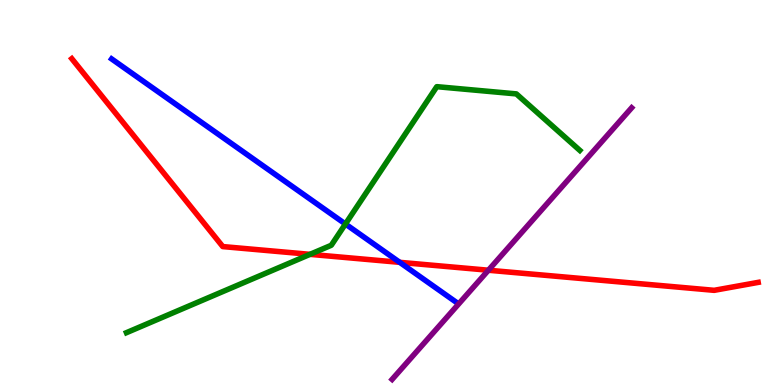[{'lines': ['blue', 'red'], 'intersections': [{'x': 5.16, 'y': 3.19}]}, {'lines': ['green', 'red'], 'intersections': [{'x': 4.0, 'y': 3.39}]}, {'lines': ['purple', 'red'], 'intersections': [{'x': 6.3, 'y': 2.98}]}, {'lines': ['blue', 'green'], 'intersections': [{'x': 4.46, 'y': 4.18}]}, {'lines': ['blue', 'purple'], 'intersections': []}, {'lines': ['green', 'purple'], 'intersections': []}]